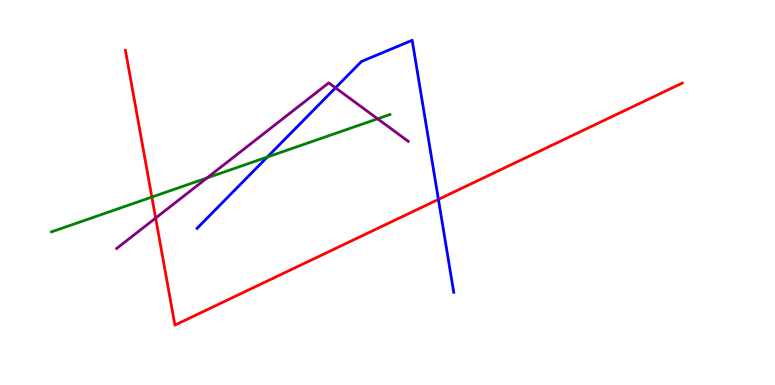[{'lines': ['blue', 'red'], 'intersections': [{'x': 5.66, 'y': 4.82}]}, {'lines': ['green', 'red'], 'intersections': [{'x': 1.96, 'y': 4.88}]}, {'lines': ['purple', 'red'], 'intersections': [{'x': 2.01, 'y': 4.34}]}, {'lines': ['blue', 'green'], 'intersections': [{'x': 3.45, 'y': 5.92}]}, {'lines': ['blue', 'purple'], 'intersections': [{'x': 4.33, 'y': 7.72}]}, {'lines': ['green', 'purple'], 'intersections': [{'x': 2.67, 'y': 5.38}, {'x': 4.87, 'y': 6.91}]}]